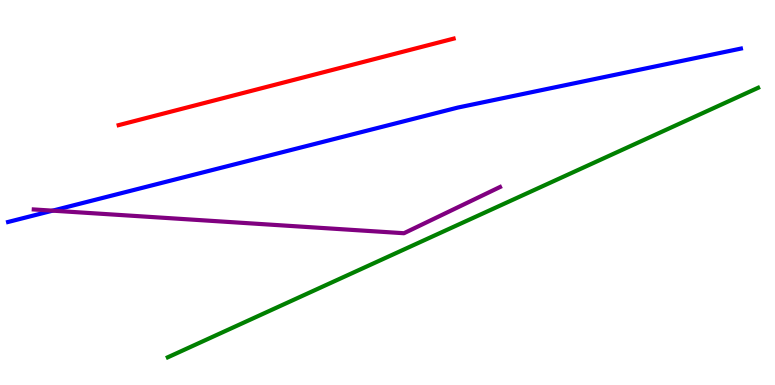[{'lines': ['blue', 'red'], 'intersections': []}, {'lines': ['green', 'red'], 'intersections': []}, {'lines': ['purple', 'red'], 'intersections': []}, {'lines': ['blue', 'green'], 'intersections': []}, {'lines': ['blue', 'purple'], 'intersections': [{'x': 0.679, 'y': 4.53}]}, {'lines': ['green', 'purple'], 'intersections': []}]